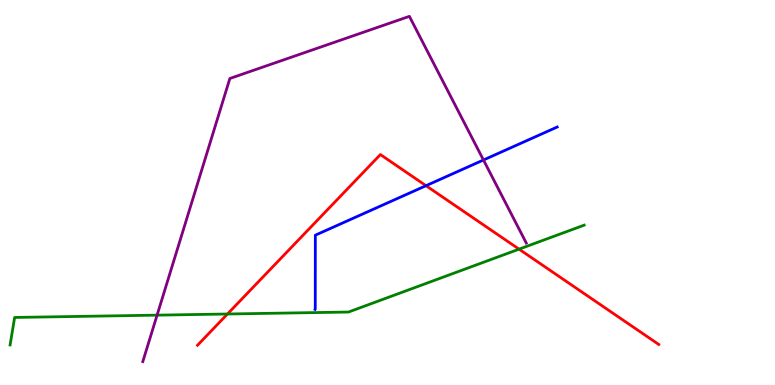[{'lines': ['blue', 'red'], 'intersections': [{'x': 5.5, 'y': 5.18}]}, {'lines': ['green', 'red'], 'intersections': [{'x': 2.94, 'y': 1.84}, {'x': 6.7, 'y': 3.53}]}, {'lines': ['purple', 'red'], 'intersections': []}, {'lines': ['blue', 'green'], 'intersections': []}, {'lines': ['blue', 'purple'], 'intersections': [{'x': 6.24, 'y': 5.84}]}, {'lines': ['green', 'purple'], 'intersections': [{'x': 2.03, 'y': 1.81}]}]